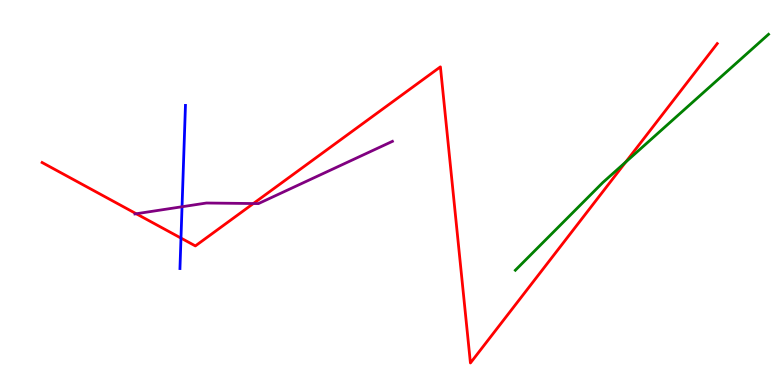[{'lines': ['blue', 'red'], 'intersections': [{'x': 2.34, 'y': 3.82}]}, {'lines': ['green', 'red'], 'intersections': [{'x': 8.07, 'y': 5.79}]}, {'lines': ['purple', 'red'], 'intersections': [{'x': 1.76, 'y': 4.45}, {'x': 3.27, 'y': 4.71}]}, {'lines': ['blue', 'green'], 'intersections': []}, {'lines': ['blue', 'purple'], 'intersections': [{'x': 2.35, 'y': 4.63}]}, {'lines': ['green', 'purple'], 'intersections': []}]